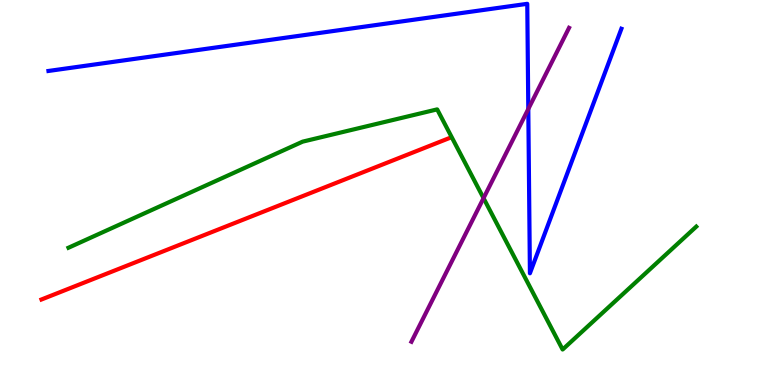[{'lines': ['blue', 'red'], 'intersections': []}, {'lines': ['green', 'red'], 'intersections': []}, {'lines': ['purple', 'red'], 'intersections': []}, {'lines': ['blue', 'green'], 'intersections': []}, {'lines': ['blue', 'purple'], 'intersections': [{'x': 6.82, 'y': 7.17}]}, {'lines': ['green', 'purple'], 'intersections': [{'x': 6.24, 'y': 4.85}]}]